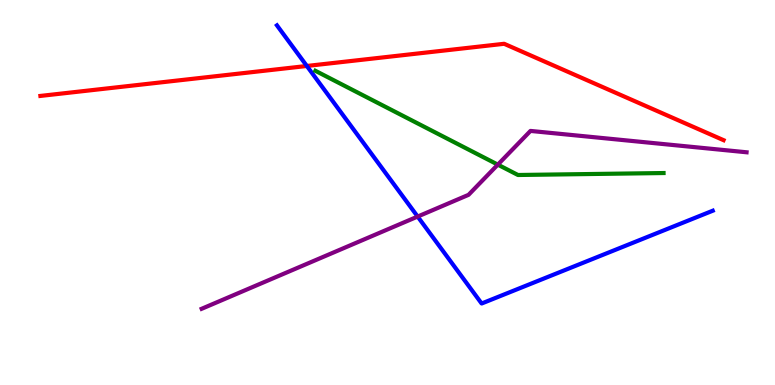[{'lines': ['blue', 'red'], 'intersections': [{'x': 3.96, 'y': 8.29}]}, {'lines': ['green', 'red'], 'intersections': []}, {'lines': ['purple', 'red'], 'intersections': []}, {'lines': ['blue', 'green'], 'intersections': []}, {'lines': ['blue', 'purple'], 'intersections': [{'x': 5.39, 'y': 4.37}]}, {'lines': ['green', 'purple'], 'intersections': [{'x': 6.42, 'y': 5.72}]}]